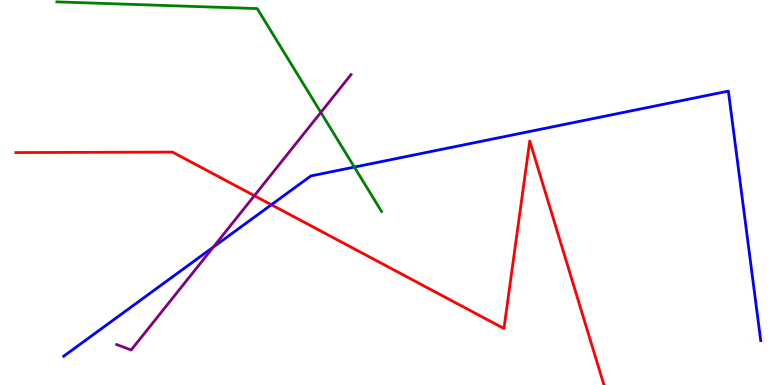[{'lines': ['blue', 'red'], 'intersections': [{'x': 3.5, 'y': 4.68}]}, {'lines': ['green', 'red'], 'intersections': []}, {'lines': ['purple', 'red'], 'intersections': [{'x': 3.28, 'y': 4.92}]}, {'lines': ['blue', 'green'], 'intersections': [{'x': 4.57, 'y': 5.66}]}, {'lines': ['blue', 'purple'], 'intersections': [{'x': 2.75, 'y': 3.58}]}, {'lines': ['green', 'purple'], 'intersections': [{'x': 4.14, 'y': 7.08}]}]